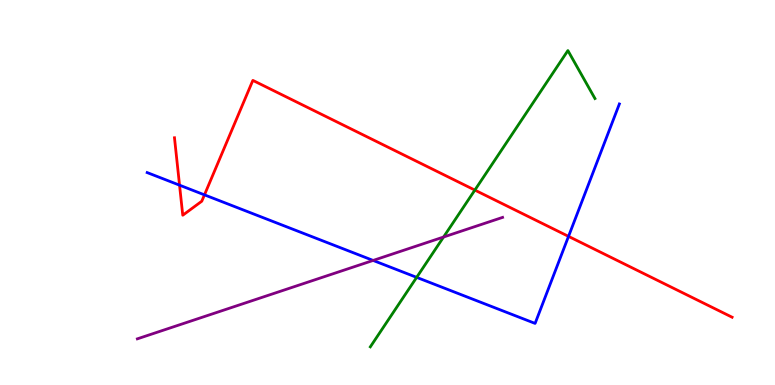[{'lines': ['blue', 'red'], 'intersections': [{'x': 2.32, 'y': 5.19}, {'x': 2.64, 'y': 4.94}, {'x': 7.34, 'y': 3.86}]}, {'lines': ['green', 'red'], 'intersections': [{'x': 6.13, 'y': 5.06}]}, {'lines': ['purple', 'red'], 'intersections': []}, {'lines': ['blue', 'green'], 'intersections': [{'x': 5.38, 'y': 2.8}]}, {'lines': ['blue', 'purple'], 'intersections': [{'x': 4.81, 'y': 3.24}]}, {'lines': ['green', 'purple'], 'intersections': [{'x': 5.72, 'y': 3.84}]}]